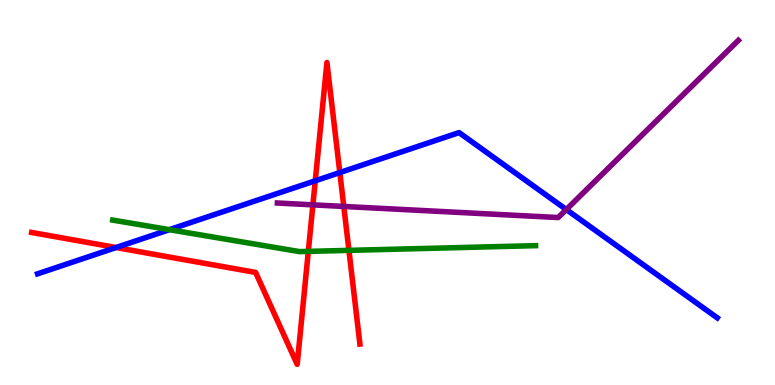[{'lines': ['blue', 'red'], 'intersections': [{'x': 1.5, 'y': 3.57}, {'x': 4.07, 'y': 5.3}, {'x': 4.38, 'y': 5.52}]}, {'lines': ['green', 'red'], 'intersections': [{'x': 3.98, 'y': 3.47}, {'x': 4.5, 'y': 3.5}]}, {'lines': ['purple', 'red'], 'intersections': [{'x': 4.04, 'y': 4.68}, {'x': 4.44, 'y': 4.64}]}, {'lines': ['blue', 'green'], 'intersections': [{'x': 2.19, 'y': 4.03}]}, {'lines': ['blue', 'purple'], 'intersections': [{'x': 7.31, 'y': 4.56}]}, {'lines': ['green', 'purple'], 'intersections': []}]